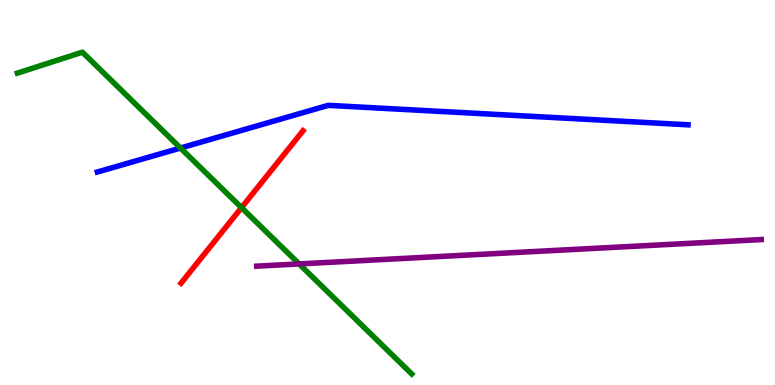[{'lines': ['blue', 'red'], 'intersections': []}, {'lines': ['green', 'red'], 'intersections': [{'x': 3.12, 'y': 4.61}]}, {'lines': ['purple', 'red'], 'intersections': []}, {'lines': ['blue', 'green'], 'intersections': [{'x': 2.33, 'y': 6.16}]}, {'lines': ['blue', 'purple'], 'intersections': []}, {'lines': ['green', 'purple'], 'intersections': [{'x': 3.86, 'y': 3.14}]}]